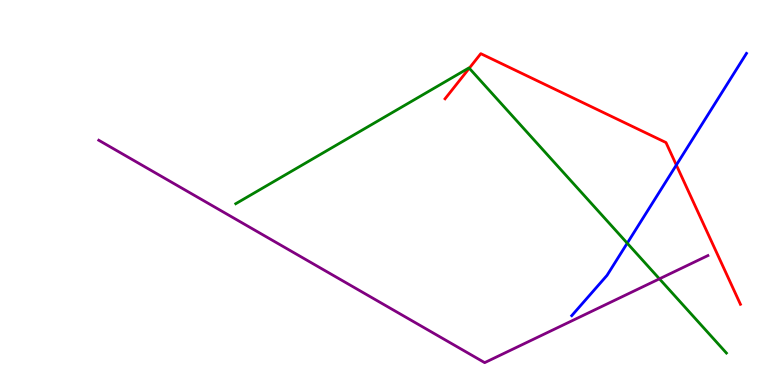[{'lines': ['blue', 'red'], 'intersections': [{'x': 8.73, 'y': 5.71}]}, {'lines': ['green', 'red'], 'intersections': [{'x': 6.06, 'y': 8.23}]}, {'lines': ['purple', 'red'], 'intersections': []}, {'lines': ['blue', 'green'], 'intersections': [{'x': 8.09, 'y': 3.68}]}, {'lines': ['blue', 'purple'], 'intersections': []}, {'lines': ['green', 'purple'], 'intersections': [{'x': 8.51, 'y': 2.76}]}]